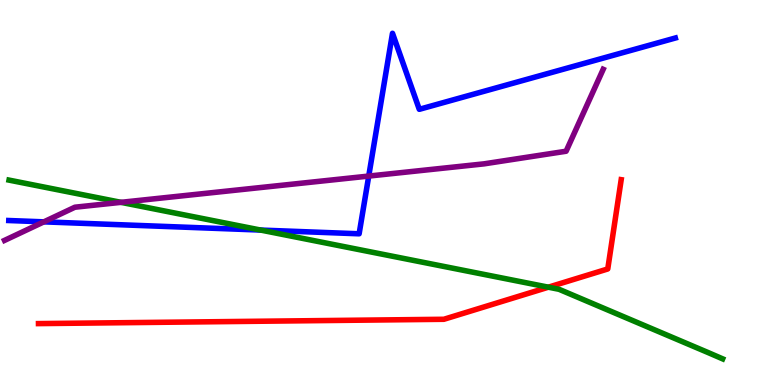[{'lines': ['blue', 'red'], 'intersections': []}, {'lines': ['green', 'red'], 'intersections': [{'x': 7.08, 'y': 2.54}]}, {'lines': ['purple', 'red'], 'intersections': []}, {'lines': ['blue', 'green'], 'intersections': [{'x': 3.36, 'y': 4.02}]}, {'lines': ['blue', 'purple'], 'intersections': [{'x': 0.566, 'y': 4.24}, {'x': 4.76, 'y': 5.43}]}, {'lines': ['green', 'purple'], 'intersections': [{'x': 1.56, 'y': 4.74}]}]